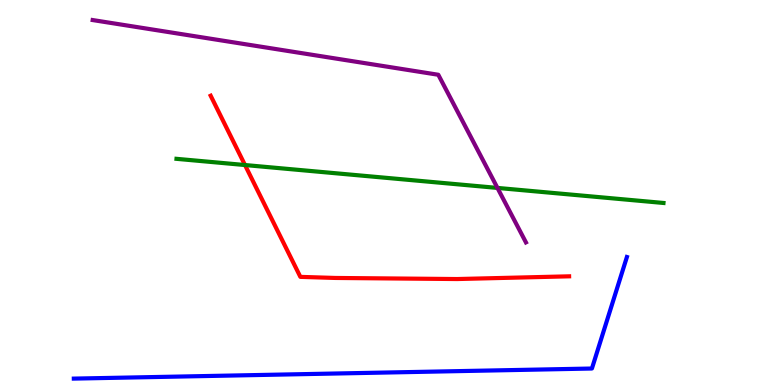[{'lines': ['blue', 'red'], 'intersections': []}, {'lines': ['green', 'red'], 'intersections': [{'x': 3.16, 'y': 5.71}]}, {'lines': ['purple', 'red'], 'intersections': []}, {'lines': ['blue', 'green'], 'intersections': []}, {'lines': ['blue', 'purple'], 'intersections': []}, {'lines': ['green', 'purple'], 'intersections': [{'x': 6.42, 'y': 5.12}]}]